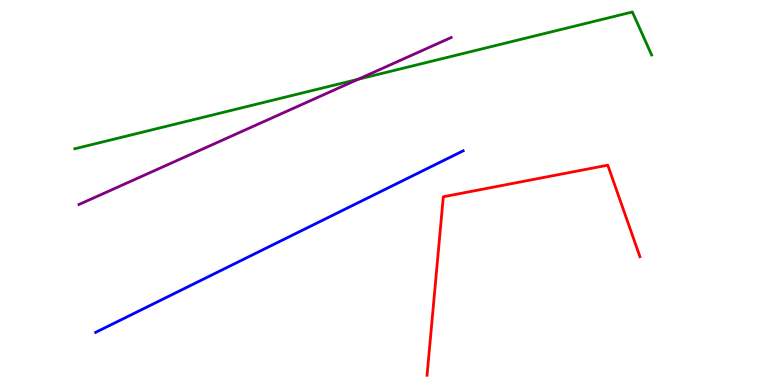[{'lines': ['blue', 'red'], 'intersections': []}, {'lines': ['green', 'red'], 'intersections': []}, {'lines': ['purple', 'red'], 'intersections': []}, {'lines': ['blue', 'green'], 'intersections': []}, {'lines': ['blue', 'purple'], 'intersections': []}, {'lines': ['green', 'purple'], 'intersections': [{'x': 4.62, 'y': 7.94}]}]